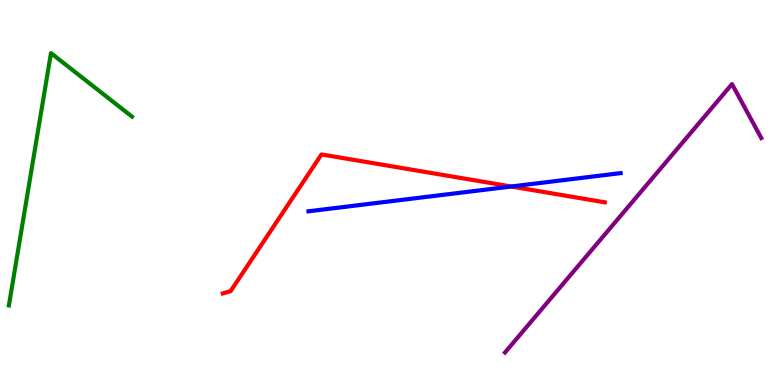[{'lines': ['blue', 'red'], 'intersections': [{'x': 6.6, 'y': 5.16}]}, {'lines': ['green', 'red'], 'intersections': []}, {'lines': ['purple', 'red'], 'intersections': []}, {'lines': ['blue', 'green'], 'intersections': []}, {'lines': ['blue', 'purple'], 'intersections': []}, {'lines': ['green', 'purple'], 'intersections': []}]